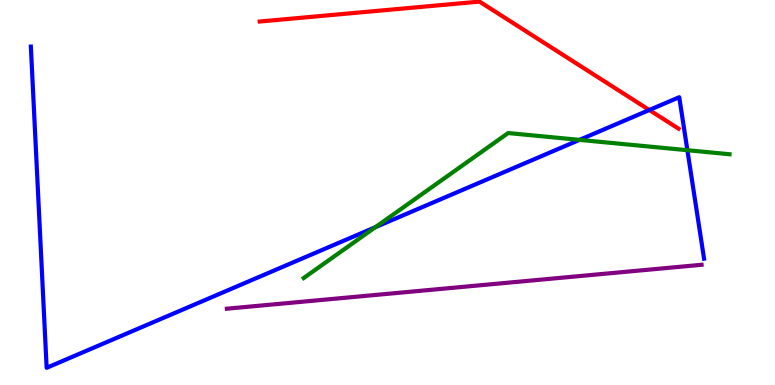[{'lines': ['blue', 'red'], 'intersections': [{'x': 8.38, 'y': 7.14}]}, {'lines': ['green', 'red'], 'intersections': []}, {'lines': ['purple', 'red'], 'intersections': []}, {'lines': ['blue', 'green'], 'intersections': [{'x': 4.84, 'y': 4.1}, {'x': 7.48, 'y': 6.37}, {'x': 8.87, 'y': 6.1}]}, {'lines': ['blue', 'purple'], 'intersections': []}, {'lines': ['green', 'purple'], 'intersections': []}]